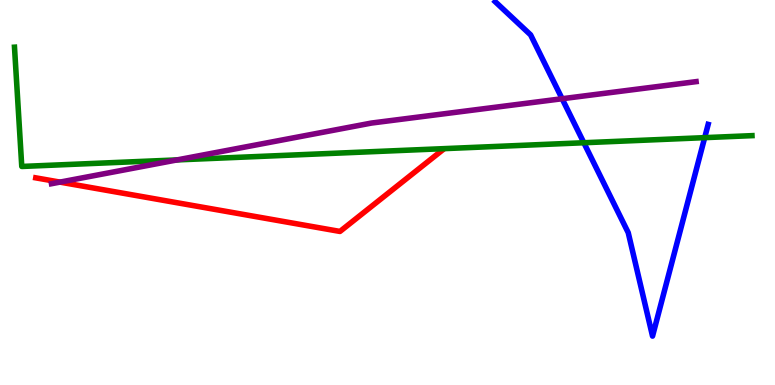[{'lines': ['blue', 'red'], 'intersections': []}, {'lines': ['green', 'red'], 'intersections': []}, {'lines': ['purple', 'red'], 'intersections': [{'x': 0.774, 'y': 5.27}]}, {'lines': ['blue', 'green'], 'intersections': [{'x': 7.53, 'y': 6.29}, {'x': 9.09, 'y': 6.42}]}, {'lines': ['blue', 'purple'], 'intersections': [{'x': 7.25, 'y': 7.44}]}, {'lines': ['green', 'purple'], 'intersections': [{'x': 2.28, 'y': 5.85}]}]